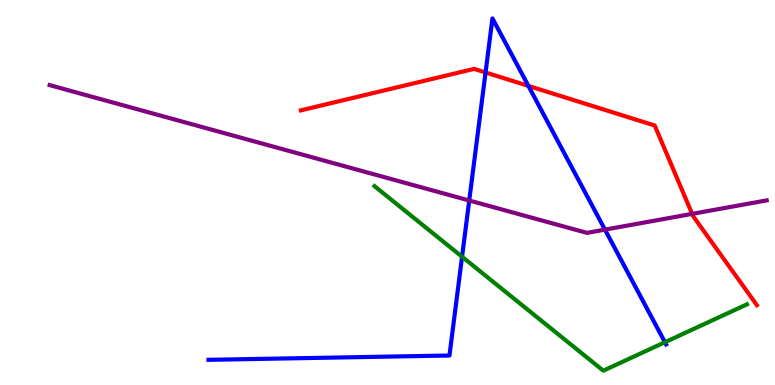[{'lines': ['blue', 'red'], 'intersections': [{'x': 6.27, 'y': 8.12}, {'x': 6.82, 'y': 7.77}]}, {'lines': ['green', 'red'], 'intersections': []}, {'lines': ['purple', 'red'], 'intersections': [{'x': 8.93, 'y': 4.44}]}, {'lines': ['blue', 'green'], 'intersections': [{'x': 5.96, 'y': 3.33}, {'x': 8.58, 'y': 1.11}]}, {'lines': ['blue', 'purple'], 'intersections': [{'x': 6.05, 'y': 4.79}, {'x': 7.81, 'y': 4.04}]}, {'lines': ['green', 'purple'], 'intersections': []}]